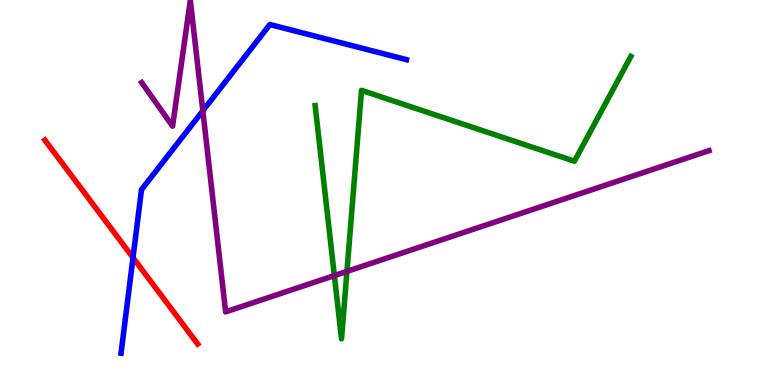[{'lines': ['blue', 'red'], 'intersections': [{'x': 1.72, 'y': 3.31}]}, {'lines': ['green', 'red'], 'intersections': []}, {'lines': ['purple', 'red'], 'intersections': []}, {'lines': ['blue', 'green'], 'intersections': []}, {'lines': ['blue', 'purple'], 'intersections': [{'x': 2.62, 'y': 7.12}]}, {'lines': ['green', 'purple'], 'intersections': [{'x': 4.31, 'y': 2.84}, {'x': 4.48, 'y': 2.95}]}]